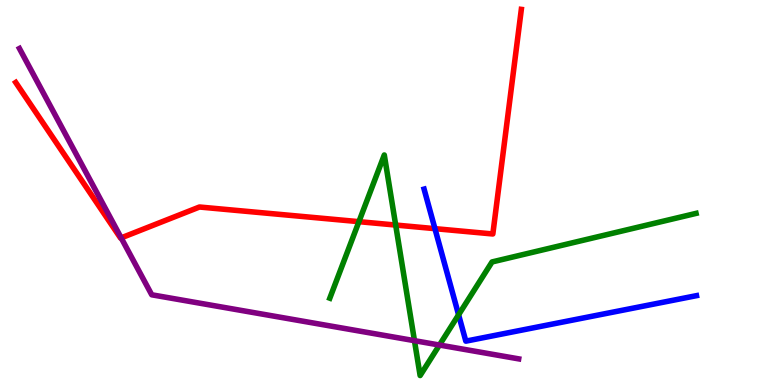[{'lines': ['blue', 'red'], 'intersections': [{'x': 5.61, 'y': 4.06}]}, {'lines': ['green', 'red'], 'intersections': [{'x': 4.63, 'y': 4.24}, {'x': 5.11, 'y': 4.15}]}, {'lines': ['purple', 'red'], 'intersections': [{'x': 1.56, 'y': 3.82}]}, {'lines': ['blue', 'green'], 'intersections': [{'x': 5.92, 'y': 1.82}]}, {'lines': ['blue', 'purple'], 'intersections': []}, {'lines': ['green', 'purple'], 'intersections': [{'x': 5.35, 'y': 1.15}, {'x': 5.67, 'y': 1.04}]}]